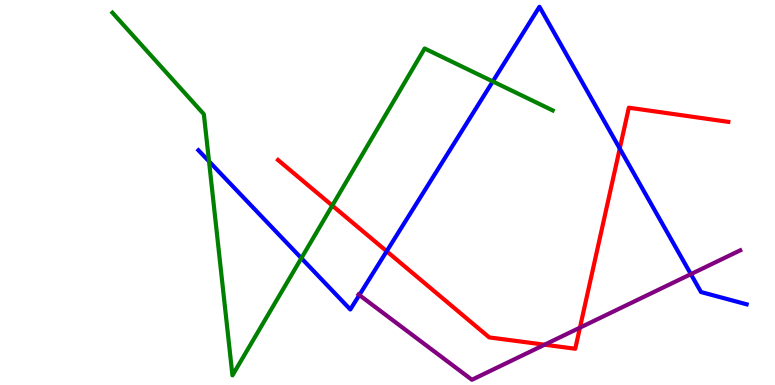[{'lines': ['blue', 'red'], 'intersections': [{'x': 4.99, 'y': 3.47}, {'x': 8.0, 'y': 6.14}]}, {'lines': ['green', 'red'], 'intersections': [{'x': 4.29, 'y': 4.66}]}, {'lines': ['purple', 'red'], 'intersections': [{'x': 7.03, 'y': 1.05}, {'x': 7.48, 'y': 1.49}]}, {'lines': ['blue', 'green'], 'intersections': [{'x': 2.7, 'y': 5.81}, {'x': 3.89, 'y': 3.29}, {'x': 6.36, 'y': 7.88}]}, {'lines': ['blue', 'purple'], 'intersections': [{'x': 4.64, 'y': 2.34}, {'x': 8.91, 'y': 2.88}]}, {'lines': ['green', 'purple'], 'intersections': []}]